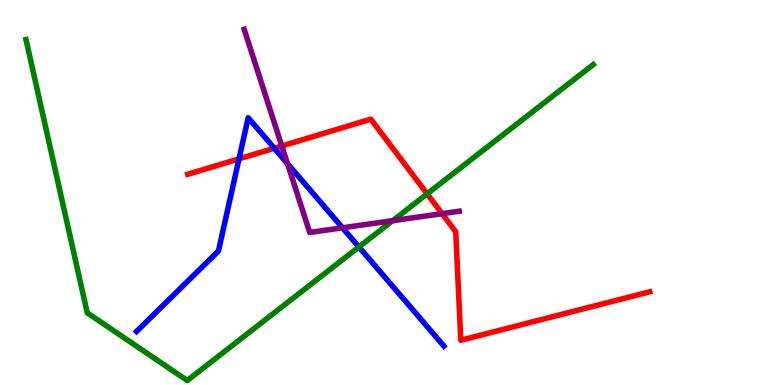[{'lines': ['blue', 'red'], 'intersections': [{'x': 3.08, 'y': 5.87}, {'x': 3.54, 'y': 6.15}]}, {'lines': ['green', 'red'], 'intersections': [{'x': 5.51, 'y': 4.96}]}, {'lines': ['purple', 'red'], 'intersections': [{'x': 3.64, 'y': 6.21}, {'x': 5.7, 'y': 4.45}]}, {'lines': ['blue', 'green'], 'intersections': [{'x': 4.63, 'y': 3.59}]}, {'lines': ['blue', 'purple'], 'intersections': [{'x': 3.71, 'y': 5.75}, {'x': 4.42, 'y': 4.08}]}, {'lines': ['green', 'purple'], 'intersections': [{'x': 5.07, 'y': 4.27}]}]